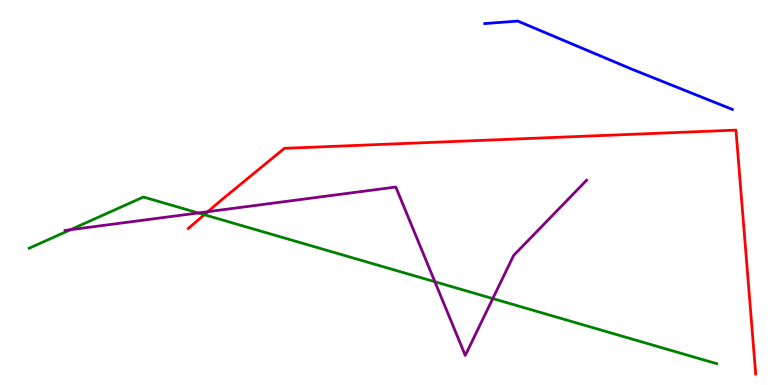[{'lines': ['blue', 'red'], 'intersections': []}, {'lines': ['green', 'red'], 'intersections': [{'x': 2.64, 'y': 4.42}]}, {'lines': ['purple', 'red'], 'intersections': [{'x': 2.68, 'y': 4.5}]}, {'lines': ['blue', 'green'], 'intersections': []}, {'lines': ['blue', 'purple'], 'intersections': []}, {'lines': ['green', 'purple'], 'intersections': [{'x': 0.909, 'y': 4.03}, {'x': 2.56, 'y': 4.47}, {'x': 5.61, 'y': 2.68}, {'x': 6.36, 'y': 2.24}]}]